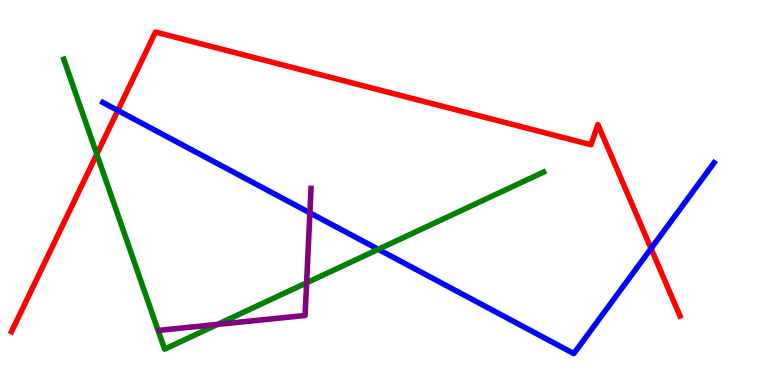[{'lines': ['blue', 'red'], 'intersections': [{'x': 1.52, 'y': 7.13}, {'x': 8.4, 'y': 3.54}]}, {'lines': ['green', 'red'], 'intersections': [{'x': 1.25, 'y': 6.0}]}, {'lines': ['purple', 'red'], 'intersections': []}, {'lines': ['blue', 'green'], 'intersections': [{'x': 4.88, 'y': 3.52}]}, {'lines': ['blue', 'purple'], 'intersections': [{'x': 4.0, 'y': 4.47}]}, {'lines': ['green', 'purple'], 'intersections': [{'x': 2.81, 'y': 1.57}, {'x': 3.96, 'y': 2.65}]}]